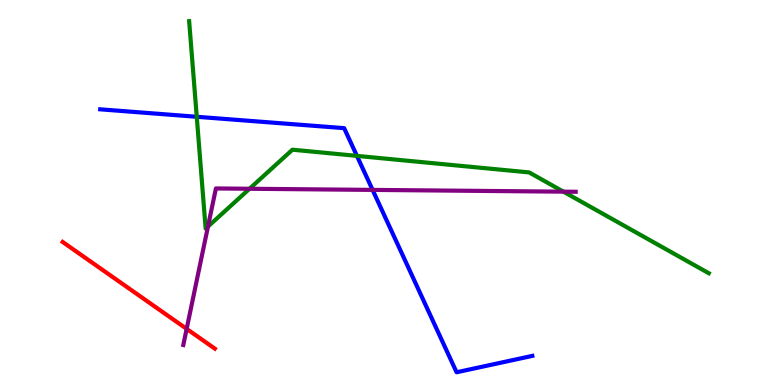[{'lines': ['blue', 'red'], 'intersections': []}, {'lines': ['green', 'red'], 'intersections': []}, {'lines': ['purple', 'red'], 'intersections': [{'x': 2.41, 'y': 1.46}]}, {'lines': ['blue', 'green'], 'intersections': [{'x': 2.54, 'y': 6.97}, {'x': 4.61, 'y': 5.95}]}, {'lines': ['blue', 'purple'], 'intersections': [{'x': 4.81, 'y': 5.07}]}, {'lines': ['green', 'purple'], 'intersections': [{'x': 2.68, 'y': 4.12}, {'x': 3.22, 'y': 5.1}, {'x': 7.27, 'y': 5.02}]}]